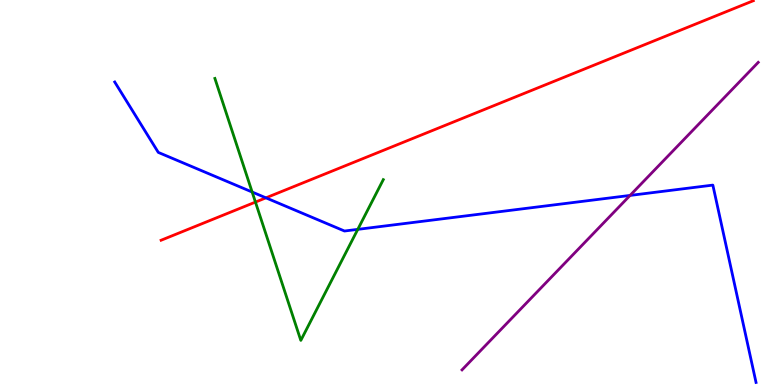[{'lines': ['blue', 'red'], 'intersections': [{'x': 3.43, 'y': 4.86}]}, {'lines': ['green', 'red'], 'intersections': [{'x': 3.3, 'y': 4.75}]}, {'lines': ['purple', 'red'], 'intersections': []}, {'lines': ['blue', 'green'], 'intersections': [{'x': 3.25, 'y': 5.01}, {'x': 4.62, 'y': 4.04}]}, {'lines': ['blue', 'purple'], 'intersections': [{'x': 8.13, 'y': 4.92}]}, {'lines': ['green', 'purple'], 'intersections': []}]